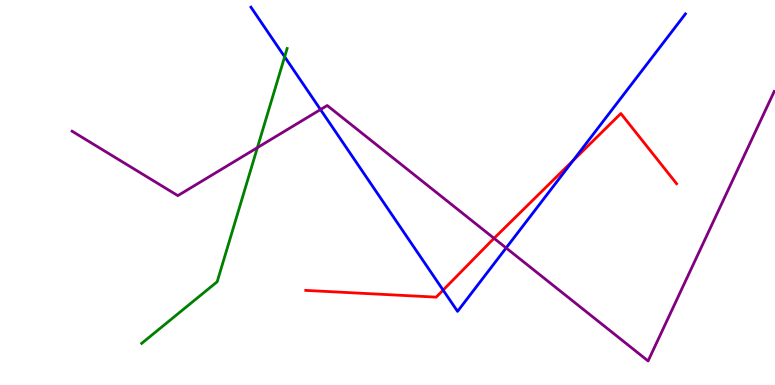[{'lines': ['blue', 'red'], 'intersections': [{'x': 5.72, 'y': 2.46}, {'x': 7.39, 'y': 5.83}]}, {'lines': ['green', 'red'], 'intersections': []}, {'lines': ['purple', 'red'], 'intersections': [{'x': 6.37, 'y': 3.81}]}, {'lines': ['blue', 'green'], 'intersections': [{'x': 3.67, 'y': 8.53}]}, {'lines': ['blue', 'purple'], 'intersections': [{'x': 4.14, 'y': 7.15}, {'x': 6.53, 'y': 3.56}]}, {'lines': ['green', 'purple'], 'intersections': [{'x': 3.32, 'y': 6.17}]}]